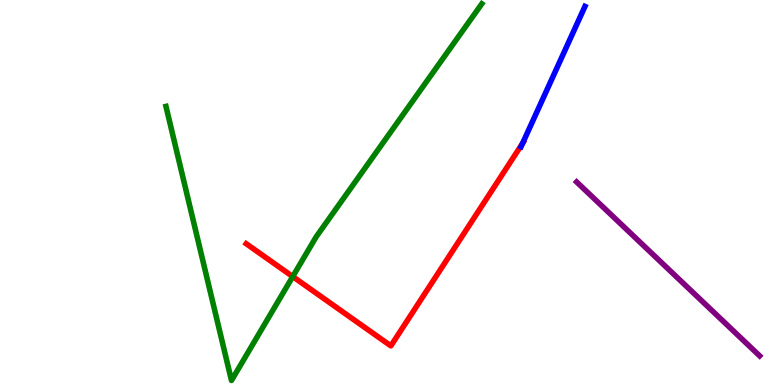[{'lines': ['blue', 'red'], 'intersections': [{'x': 6.74, 'y': 6.28}]}, {'lines': ['green', 'red'], 'intersections': [{'x': 3.78, 'y': 2.82}]}, {'lines': ['purple', 'red'], 'intersections': []}, {'lines': ['blue', 'green'], 'intersections': []}, {'lines': ['blue', 'purple'], 'intersections': []}, {'lines': ['green', 'purple'], 'intersections': []}]